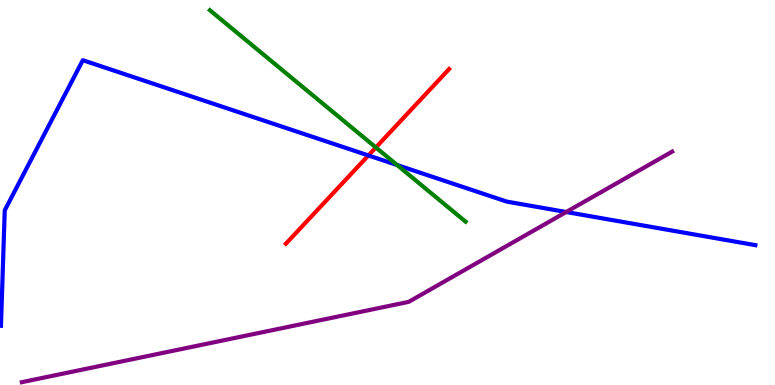[{'lines': ['blue', 'red'], 'intersections': [{'x': 4.75, 'y': 5.96}]}, {'lines': ['green', 'red'], 'intersections': [{'x': 4.85, 'y': 6.17}]}, {'lines': ['purple', 'red'], 'intersections': []}, {'lines': ['blue', 'green'], 'intersections': [{'x': 5.12, 'y': 5.71}]}, {'lines': ['blue', 'purple'], 'intersections': [{'x': 7.31, 'y': 4.49}]}, {'lines': ['green', 'purple'], 'intersections': []}]